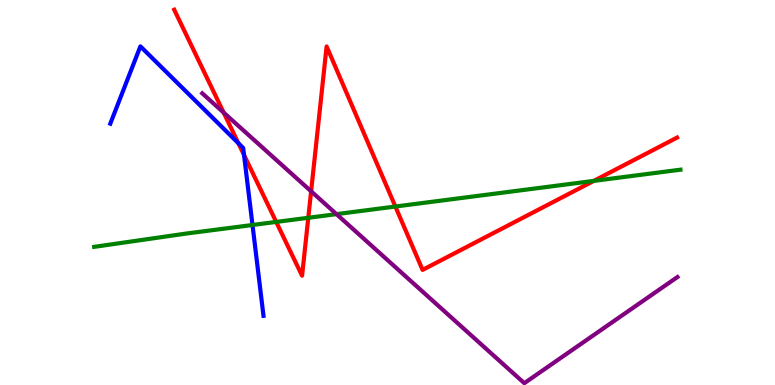[{'lines': ['blue', 'red'], 'intersections': [{'x': 3.08, 'y': 6.28}, {'x': 3.15, 'y': 5.97}]}, {'lines': ['green', 'red'], 'intersections': [{'x': 3.56, 'y': 4.24}, {'x': 3.98, 'y': 4.34}, {'x': 5.1, 'y': 4.64}, {'x': 7.66, 'y': 5.3}]}, {'lines': ['purple', 'red'], 'intersections': [{'x': 2.89, 'y': 7.08}, {'x': 4.01, 'y': 5.03}]}, {'lines': ['blue', 'green'], 'intersections': [{'x': 3.26, 'y': 4.16}]}, {'lines': ['blue', 'purple'], 'intersections': []}, {'lines': ['green', 'purple'], 'intersections': [{'x': 4.34, 'y': 4.44}]}]